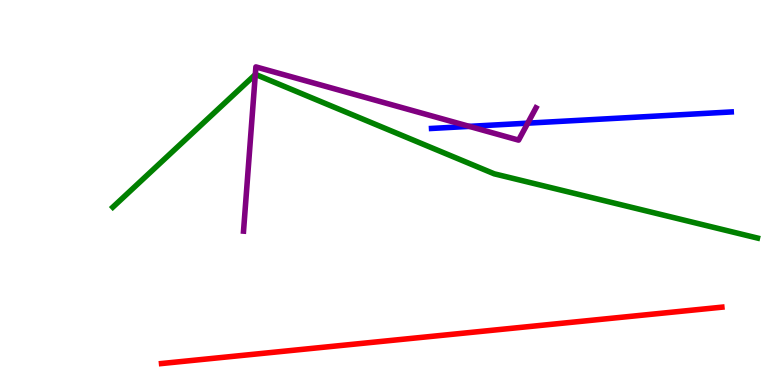[{'lines': ['blue', 'red'], 'intersections': []}, {'lines': ['green', 'red'], 'intersections': []}, {'lines': ['purple', 'red'], 'intersections': []}, {'lines': ['blue', 'green'], 'intersections': []}, {'lines': ['blue', 'purple'], 'intersections': [{'x': 6.06, 'y': 6.72}, {'x': 6.81, 'y': 6.8}]}, {'lines': ['green', 'purple'], 'intersections': [{'x': 3.29, 'y': 8.06}]}]